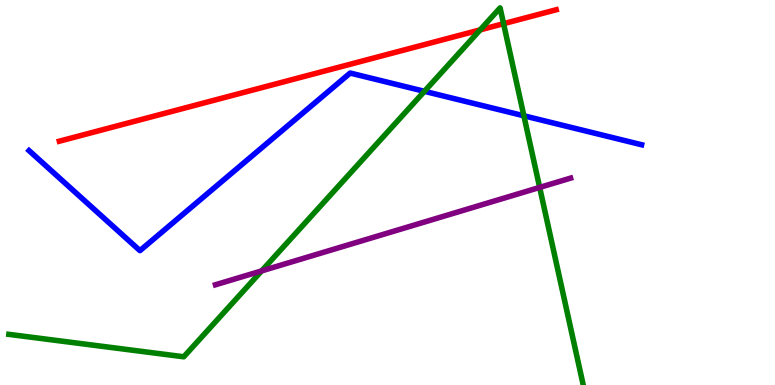[{'lines': ['blue', 'red'], 'intersections': []}, {'lines': ['green', 'red'], 'intersections': [{'x': 6.2, 'y': 9.22}, {'x': 6.5, 'y': 9.38}]}, {'lines': ['purple', 'red'], 'intersections': []}, {'lines': ['blue', 'green'], 'intersections': [{'x': 5.48, 'y': 7.63}, {'x': 6.76, 'y': 6.99}]}, {'lines': ['blue', 'purple'], 'intersections': []}, {'lines': ['green', 'purple'], 'intersections': [{'x': 3.38, 'y': 2.96}, {'x': 6.96, 'y': 5.13}]}]